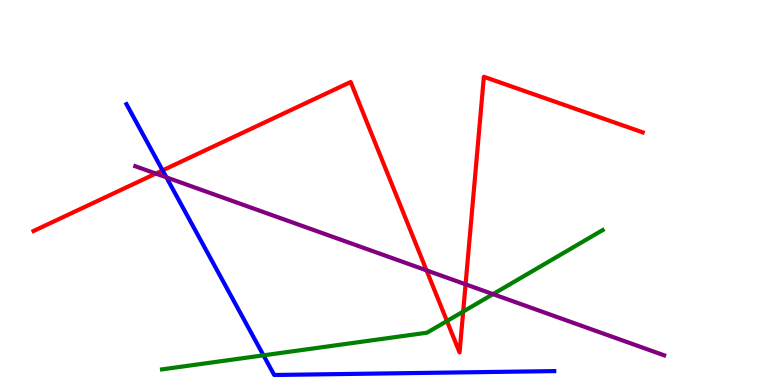[{'lines': ['blue', 'red'], 'intersections': [{'x': 2.1, 'y': 5.57}]}, {'lines': ['green', 'red'], 'intersections': [{'x': 5.77, 'y': 1.66}, {'x': 5.98, 'y': 1.91}]}, {'lines': ['purple', 'red'], 'intersections': [{'x': 2.01, 'y': 5.49}, {'x': 5.5, 'y': 2.98}, {'x': 6.01, 'y': 2.61}]}, {'lines': ['blue', 'green'], 'intersections': [{'x': 3.4, 'y': 0.771}]}, {'lines': ['blue', 'purple'], 'intersections': [{'x': 2.15, 'y': 5.39}]}, {'lines': ['green', 'purple'], 'intersections': [{'x': 6.36, 'y': 2.36}]}]